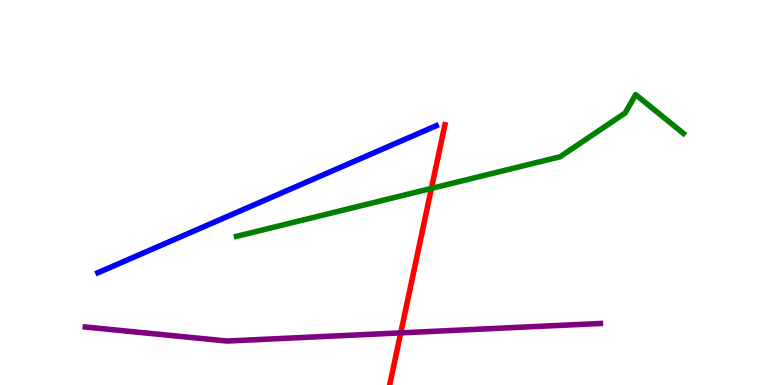[{'lines': ['blue', 'red'], 'intersections': []}, {'lines': ['green', 'red'], 'intersections': [{'x': 5.57, 'y': 5.11}]}, {'lines': ['purple', 'red'], 'intersections': [{'x': 5.17, 'y': 1.35}]}, {'lines': ['blue', 'green'], 'intersections': []}, {'lines': ['blue', 'purple'], 'intersections': []}, {'lines': ['green', 'purple'], 'intersections': []}]